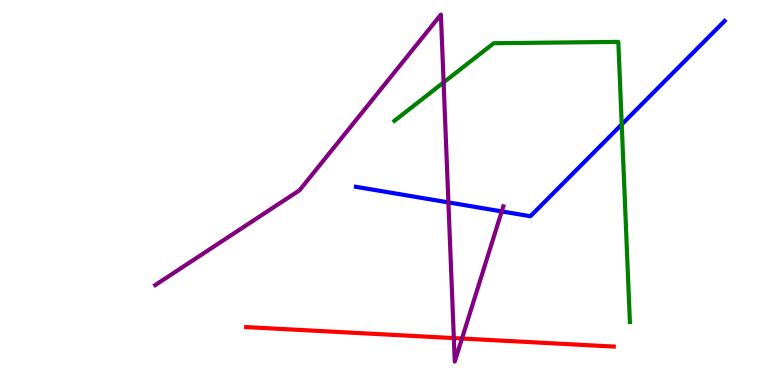[{'lines': ['blue', 'red'], 'intersections': []}, {'lines': ['green', 'red'], 'intersections': []}, {'lines': ['purple', 'red'], 'intersections': [{'x': 5.86, 'y': 1.22}, {'x': 5.96, 'y': 1.21}]}, {'lines': ['blue', 'green'], 'intersections': [{'x': 8.02, 'y': 6.77}]}, {'lines': ['blue', 'purple'], 'intersections': [{'x': 5.79, 'y': 4.74}, {'x': 6.47, 'y': 4.51}]}, {'lines': ['green', 'purple'], 'intersections': [{'x': 5.72, 'y': 7.86}]}]